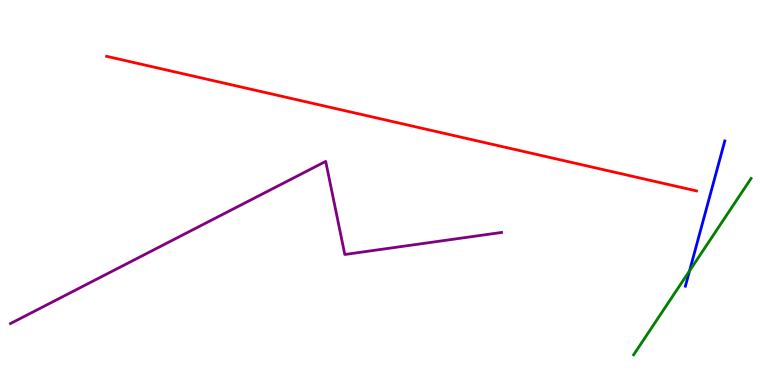[{'lines': ['blue', 'red'], 'intersections': []}, {'lines': ['green', 'red'], 'intersections': []}, {'lines': ['purple', 'red'], 'intersections': []}, {'lines': ['blue', 'green'], 'intersections': [{'x': 8.9, 'y': 2.97}]}, {'lines': ['blue', 'purple'], 'intersections': []}, {'lines': ['green', 'purple'], 'intersections': []}]